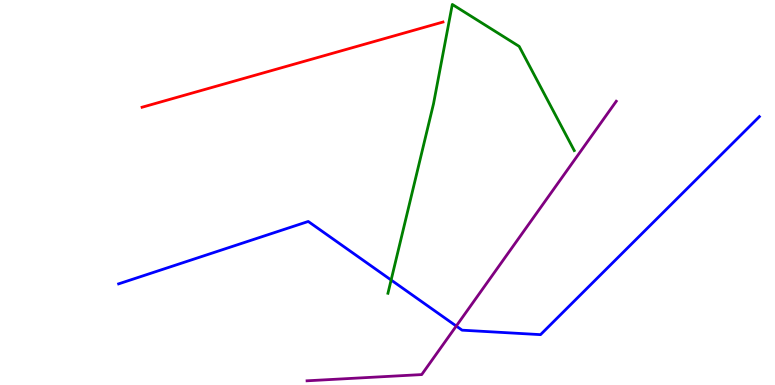[{'lines': ['blue', 'red'], 'intersections': []}, {'lines': ['green', 'red'], 'intersections': []}, {'lines': ['purple', 'red'], 'intersections': []}, {'lines': ['blue', 'green'], 'intersections': [{'x': 5.05, 'y': 2.73}]}, {'lines': ['blue', 'purple'], 'intersections': [{'x': 5.89, 'y': 1.53}]}, {'lines': ['green', 'purple'], 'intersections': []}]